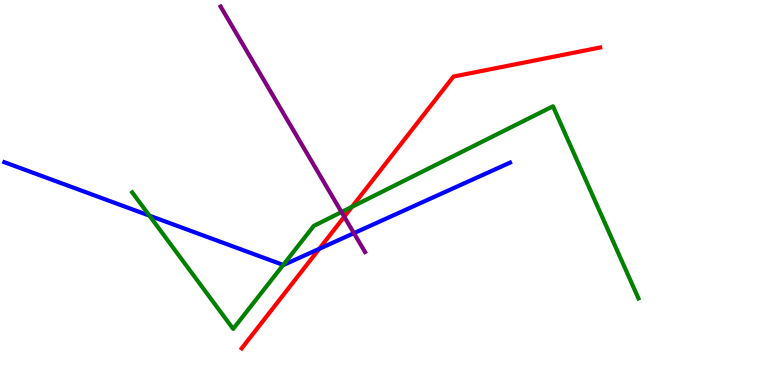[{'lines': ['blue', 'red'], 'intersections': [{'x': 4.12, 'y': 3.54}]}, {'lines': ['green', 'red'], 'intersections': [{'x': 4.54, 'y': 4.63}]}, {'lines': ['purple', 'red'], 'intersections': [{'x': 4.44, 'y': 4.37}]}, {'lines': ['blue', 'green'], 'intersections': [{'x': 1.93, 'y': 4.4}, {'x': 3.65, 'y': 3.12}]}, {'lines': ['blue', 'purple'], 'intersections': [{'x': 4.57, 'y': 3.94}]}, {'lines': ['green', 'purple'], 'intersections': [{'x': 4.41, 'y': 4.49}]}]